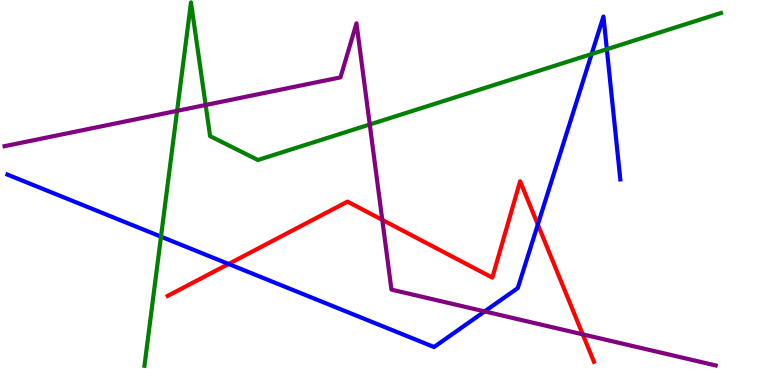[{'lines': ['blue', 'red'], 'intersections': [{'x': 2.95, 'y': 3.14}, {'x': 6.94, 'y': 4.17}]}, {'lines': ['green', 'red'], 'intersections': []}, {'lines': ['purple', 'red'], 'intersections': [{'x': 4.93, 'y': 4.29}, {'x': 7.52, 'y': 1.32}]}, {'lines': ['blue', 'green'], 'intersections': [{'x': 2.08, 'y': 3.85}, {'x': 7.63, 'y': 8.6}, {'x': 7.83, 'y': 8.72}]}, {'lines': ['blue', 'purple'], 'intersections': [{'x': 6.25, 'y': 1.91}]}, {'lines': ['green', 'purple'], 'intersections': [{'x': 2.29, 'y': 7.12}, {'x': 2.65, 'y': 7.27}, {'x': 4.77, 'y': 6.77}]}]